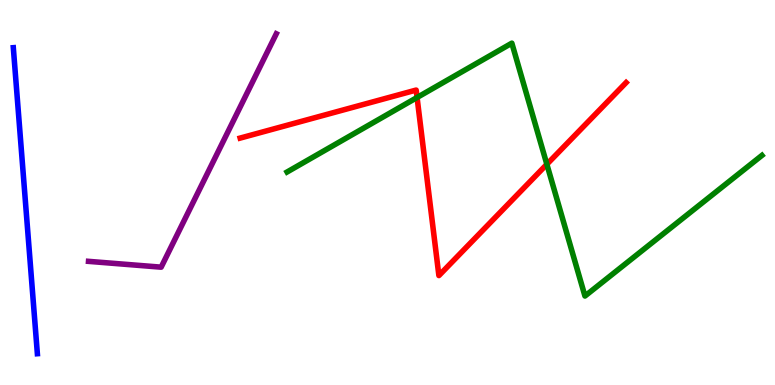[{'lines': ['blue', 'red'], 'intersections': []}, {'lines': ['green', 'red'], 'intersections': [{'x': 5.38, 'y': 7.47}, {'x': 7.06, 'y': 5.73}]}, {'lines': ['purple', 'red'], 'intersections': []}, {'lines': ['blue', 'green'], 'intersections': []}, {'lines': ['blue', 'purple'], 'intersections': []}, {'lines': ['green', 'purple'], 'intersections': []}]